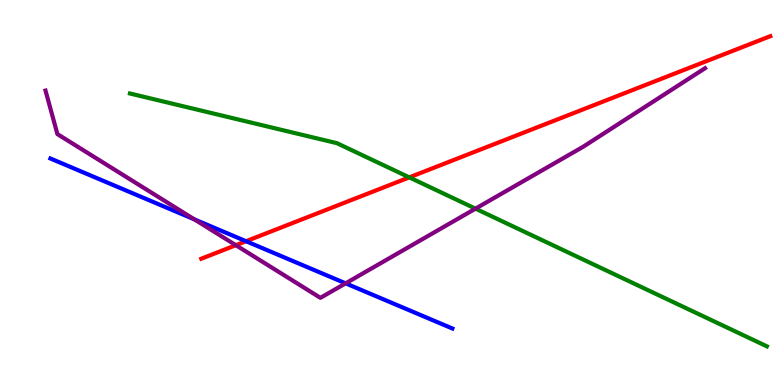[{'lines': ['blue', 'red'], 'intersections': [{'x': 3.17, 'y': 3.73}]}, {'lines': ['green', 'red'], 'intersections': [{'x': 5.28, 'y': 5.39}]}, {'lines': ['purple', 'red'], 'intersections': [{'x': 3.04, 'y': 3.63}]}, {'lines': ['blue', 'green'], 'intersections': []}, {'lines': ['blue', 'purple'], 'intersections': [{'x': 2.51, 'y': 4.3}, {'x': 4.46, 'y': 2.64}]}, {'lines': ['green', 'purple'], 'intersections': [{'x': 6.14, 'y': 4.58}]}]